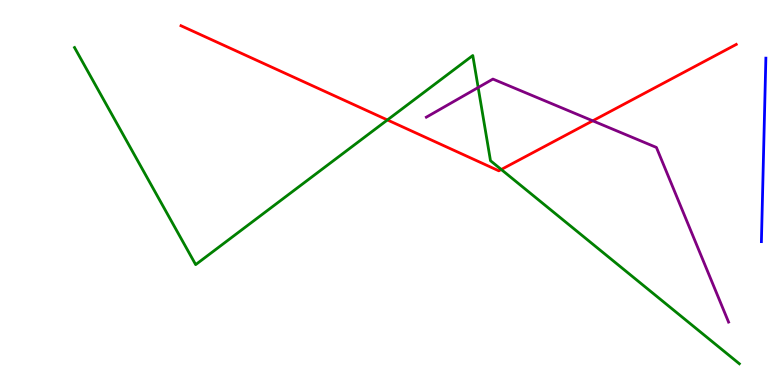[{'lines': ['blue', 'red'], 'intersections': []}, {'lines': ['green', 'red'], 'intersections': [{'x': 5.0, 'y': 6.88}, {'x': 6.47, 'y': 5.6}]}, {'lines': ['purple', 'red'], 'intersections': [{'x': 7.65, 'y': 6.86}]}, {'lines': ['blue', 'green'], 'intersections': []}, {'lines': ['blue', 'purple'], 'intersections': []}, {'lines': ['green', 'purple'], 'intersections': [{'x': 6.17, 'y': 7.73}]}]